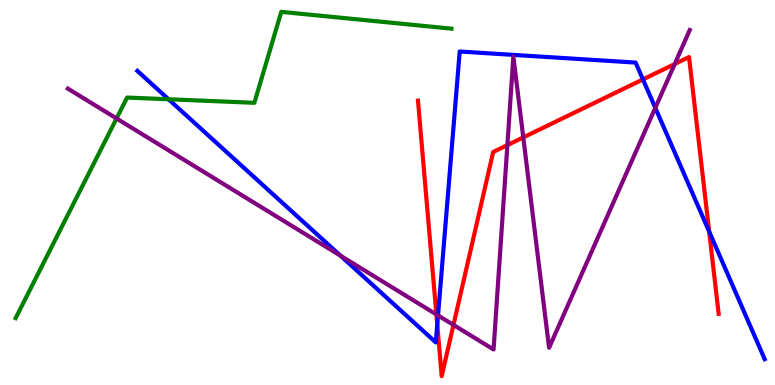[{'lines': ['blue', 'red'], 'intersections': [{'x': 5.64, 'y': 1.57}, {'x': 8.3, 'y': 7.94}, {'x': 9.15, 'y': 3.98}]}, {'lines': ['green', 'red'], 'intersections': []}, {'lines': ['purple', 'red'], 'intersections': [{'x': 5.63, 'y': 1.83}, {'x': 5.85, 'y': 1.56}, {'x': 6.55, 'y': 6.23}, {'x': 6.75, 'y': 6.43}, {'x': 8.71, 'y': 8.34}]}, {'lines': ['blue', 'green'], 'intersections': [{'x': 2.17, 'y': 7.42}]}, {'lines': ['blue', 'purple'], 'intersections': [{'x': 4.39, 'y': 3.36}, {'x': 5.65, 'y': 1.81}, {'x': 8.46, 'y': 7.2}]}, {'lines': ['green', 'purple'], 'intersections': [{'x': 1.5, 'y': 6.92}]}]